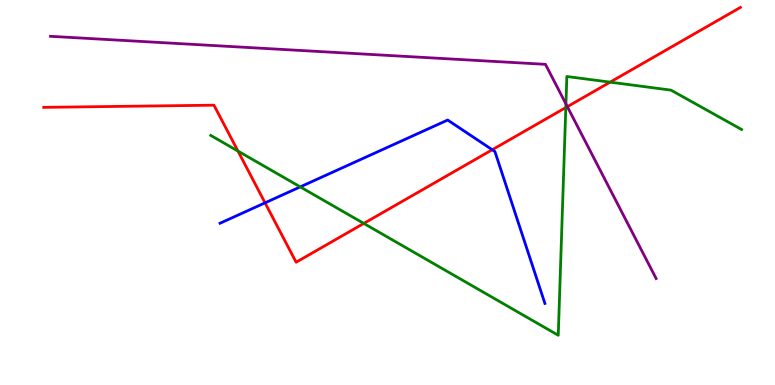[{'lines': ['blue', 'red'], 'intersections': [{'x': 3.42, 'y': 4.73}, {'x': 6.35, 'y': 6.11}]}, {'lines': ['green', 'red'], 'intersections': [{'x': 3.07, 'y': 6.08}, {'x': 4.69, 'y': 4.2}, {'x': 7.3, 'y': 7.21}, {'x': 7.87, 'y': 7.87}]}, {'lines': ['purple', 'red'], 'intersections': [{'x': 7.32, 'y': 7.23}]}, {'lines': ['blue', 'green'], 'intersections': [{'x': 3.87, 'y': 5.15}]}, {'lines': ['blue', 'purple'], 'intersections': []}, {'lines': ['green', 'purple'], 'intersections': [{'x': 7.3, 'y': 7.3}]}]